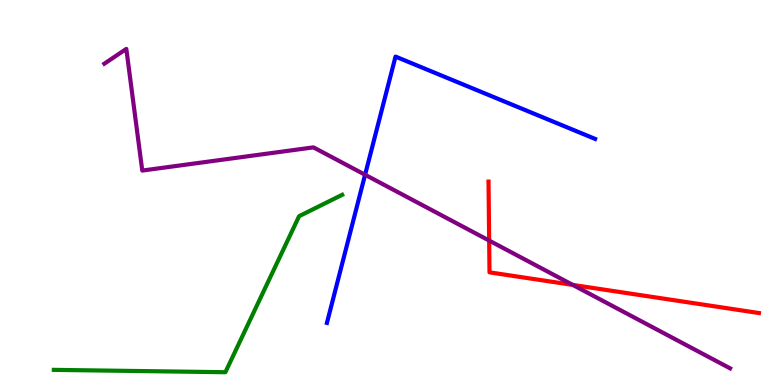[{'lines': ['blue', 'red'], 'intersections': []}, {'lines': ['green', 'red'], 'intersections': []}, {'lines': ['purple', 'red'], 'intersections': [{'x': 6.31, 'y': 3.75}, {'x': 7.39, 'y': 2.6}]}, {'lines': ['blue', 'green'], 'intersections': []}, {'lines': ['blue', 'purple'], 'intersections': [{'x': 4.71, 'y': 5.46}]}, {'lines': ['green', 'purple'], 'intersections': []}]